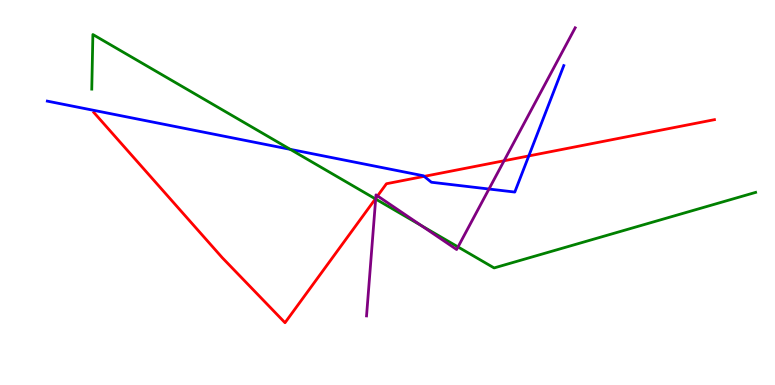[{'lines': ['blue', 'red'], 'intersections': [{'x': 5.47, 'y': 5.42}, {'x': 6.82, 'y': 5.95}]}, {'lines': ['green', 'red'], 'intersections': [{'x': 4.84, 'y': 4.83}]}, {'lines': ['purple', 'red'], 'intersections': [{'x': 4.85, 'y': 4.85}, {'x': 4.87, 'y': 4.91}, {'x': 6.5, 'y': 5.82}]}, {'lines': ['blue', 'green'], 'intersections': [{'x': 3.75, 'y': 6.12}]}, {'lines': ['blue', 'purple'], 'intersections': [{'x': 6.31, 'y': 5.09}]}, {'lines': ['green', 'purple'], 'intersections': [{'x': 4.85, 'y': 4.83}, {'x': 5.44, 'y': 4.14}, {'x': 5.91, 'y': 3.59}]}]